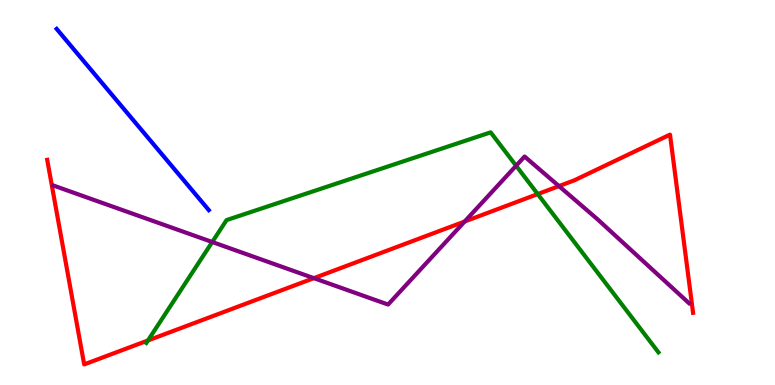[{'lines': ['blue', 'red'], 'intersections': []}, {'lines': ['green', 'red'], 'intersections': [{'x': 1.91, 'y': 1.16}, {'x': 6.94, 'y': 4.96}]}, {'lines': ['purple', 'red'], 'intersections': [{'x': 4.05, 'y': 2.78}, {'x': 6.0, 'y': 4.25}, {'x': 7.21, 'y': 5.17}]}, {'lines': ['blue', 'green'], 'intersections': []}, {'lines': ['blue', 'purple'], 'intersections': []}, {'lines': ['green', 'purple'], 'intersections': [{'x': 2.74, 'y': 3.71}, {'x': 6.66, 'y': 5.7}]}]